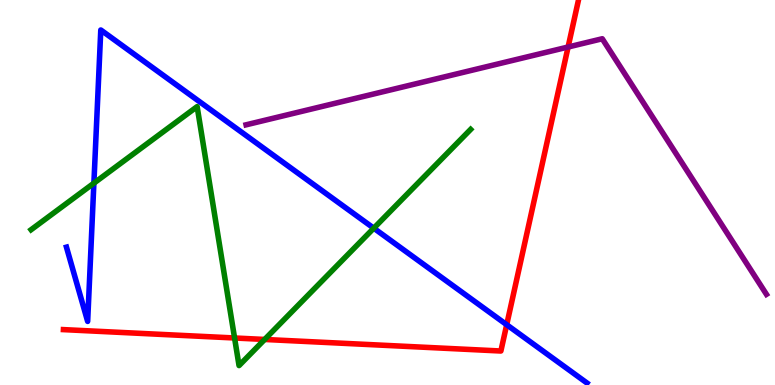[{'lines': ['blue', 'red'], 'intersections': [{'x': 6.54, 'y': 1.57}]}, {'lines': ['green', 'red'], 'intersections': [{'x': 3.03, 'y': 1.22}, {'x': 3.41, 'y': 1.18}]}, {'lines': ['purple', 'red'], 'intersections': [{'x': 7.33, 'y': 8.78}]}, {'lines': ['blue', 'green'], 'intersections': [{'x': 1.21, 'y': 5.24}, {'x': 4.82, 'y': 4.07}]}, {'lines': ['blue', 'purple'], 'intersections': []}, {'lines': ['green', 'purple'], 'intersections': []}]